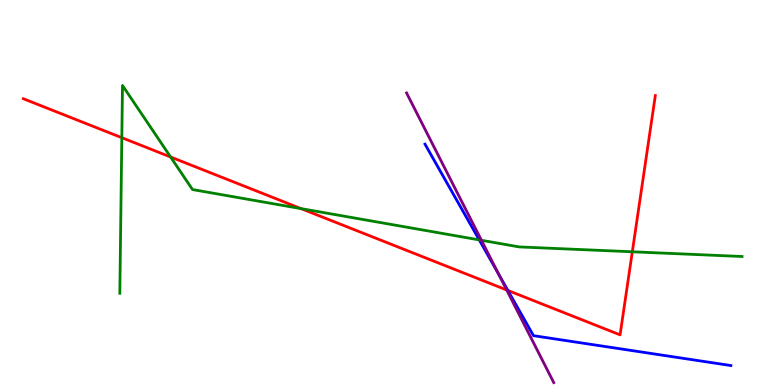[{'lines': ['blue', 'red'], 'intersections': [{'x': 6.55, 'y': 2.46}]}, {'lines': ['green', 'red'], 'intersections': [{'x': 1.57, 'y': 6.42}, {'x': 2.2, 'y': 5.92}, {'x': 3.88, 'y': 4.58}, {'x': 8.16, 'y': 3.46}]}, {'lines': ['purple', 'red'], 'intersections': [{'x': 6.54, 'y': 2.47}]}, {'lines': ['blue', 'green'], 'intersections': [{'x': 6.18, 'y': 3.77}]}, {'lines': ['blue', 'purple'], 'intersections': [{'x': 6.43, 'y': 2.88}]}, {'lines': ['green', 'purple'], 'intersections': [{'x': 6.21, 'y': 3.76}]}]